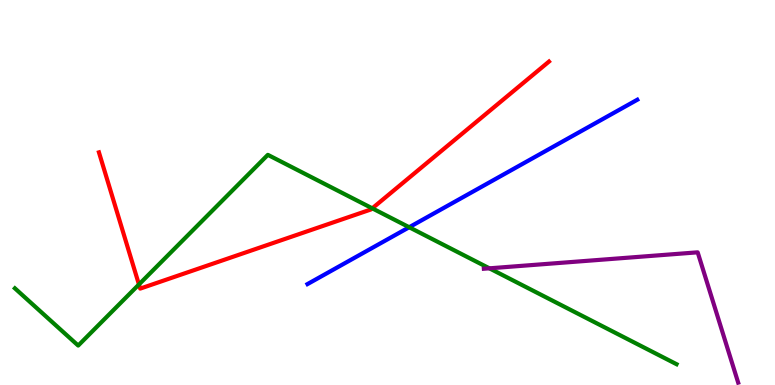[{'lines': ['blue', 'red'], 'intersections': []}, {'lines': ['green', 'red'], 'intersections': [{'x': 1.79, 'y': 2.61}, {'x': 4.8, 'y': 4.59}]}, {'lines': ['purple', 'red'], 'intersections': []}, {'lines': ['blue', 'green'], 'intersections': [{'x': 5.28, 'y': 4.1}]}, {'lines': ['blue', 'purple'], 'intersections': []}, {'lines': ['green', 'purple'], 'intersections': [{'x': 6.31, 'y': 3.03}]}]